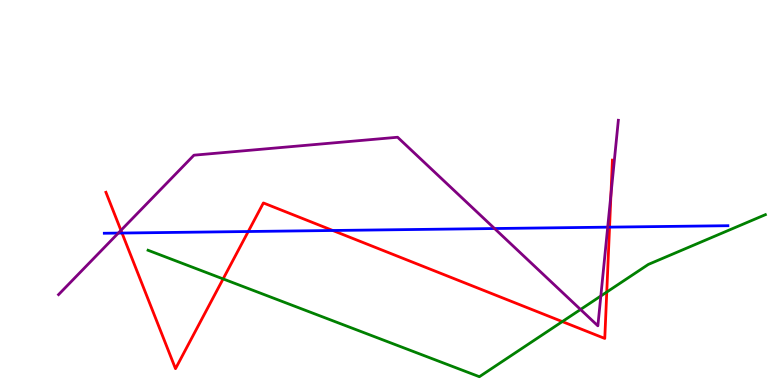[{'lines': ['blue', 'red'], 'intersections': [{'x': 1.57, 'y': 3.95}, {'x': 3.2, 'y': 3.99}, {'x': 4.29, 'y': 4.01}, {'x': 7.87, 'y': 4.1}]}, {'lines': ['green', 'red'], 'intersections': [{'x': 2.88, 'y': 2.76}, {'x': 7.26, 'y': 1.65}, {'x': 7.83, 'y': 2.41}]}, {'lines': ['purple', 'red'], 'intersections': [{'x': 1.56, 'y': 4.02}, {'x': 7.88, 'y': 4.95}]}, {'lines': ['blue', 'green'], 'intersections': []}, {'lines': ['blue', 'purple'], 'intersections': [{'x': 1.53, 'y': 3.95}, {'x': 6.38, 'y': 4.06}, {'x': 7.84, 'y': 4.1}]}, {'lines': ['green', 'purple'], 'intersections': [{'x': 7.49, 'y': 1.96}, {'x': 7.75, 'y': 2.31}]}]